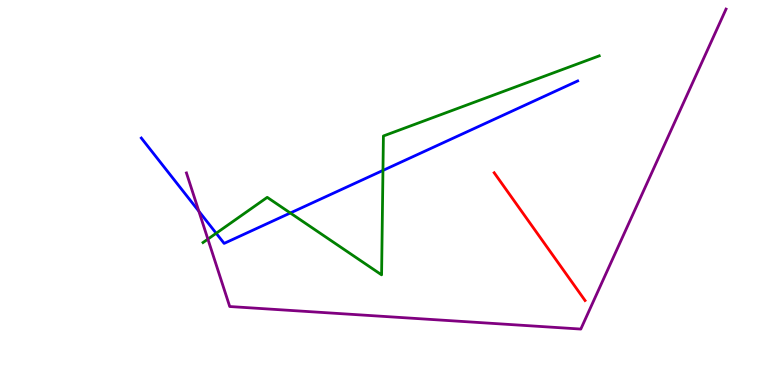[{'lines': ['blue', 'red'], 'intersections': []}, {'lines': ['green', 'red'], 'intersections': []}, {'lines': ['purple', 'red'], 'intersections': []}, {'lines': ['blue', 'green'], 'intersections': [{'x': 2.79, 'y': 3.94}, {'x': 3.75, 'y': 4.47}, {'x': 4.94, 'y': 5.57}]}, {'lines': ['blue', 'purple'], 'intersections': [{'x': 2.57, 'y': 4.51}]}, {'lines': ['green', 'purple'], 'intersections': [{'x': 2.68, 'y': 3.79}]}]